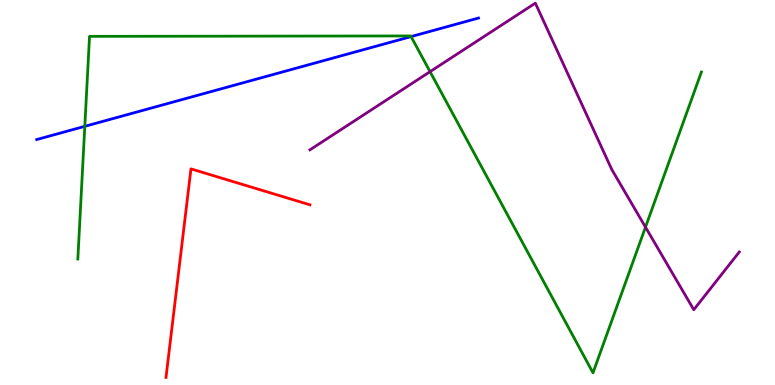[{'lines': ['blue', 'red'], 'intersections': []}, {'lines': ['green', 'red'], 'intersections': []}, {'lines': ['purple', 'red'], 'intersections': []}, {'lines': ['blue', 'green'], 'intersections': [{'x': 1.09, 'y': 6.72}, {'x': 5.3, 'y': 9.05}]}, {'lines': ['blue', 'purple'], 'intersections': []}, {'lines': ['green', 'purple'], 'intersections': [{'x': 5.55, 'y': 8.14}, {'x': 8.33, 'y': 4.1}]}]